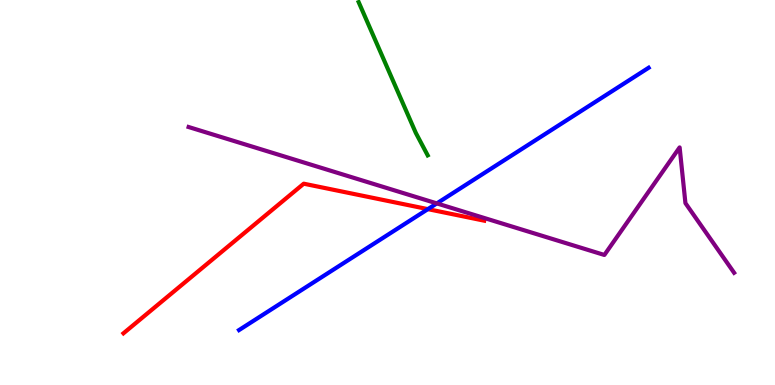[{'lines': ['blue', 'red'], 'intersections': [{'x': 5.52, 'y': 4.57}]}, {'lines': ['green', 'red'], 'intersections': []}, {'lines': ['purple', 'red'], 'intersections': []}, {'lines': ['blue', 'green'], 'intersections': []}, {'lines': ['blue', 'purple'], 'intersections': [{'x': 5.64, 'y': 4.72}]}, {'lines': ['green', 'purple'], 'intersections': []}]